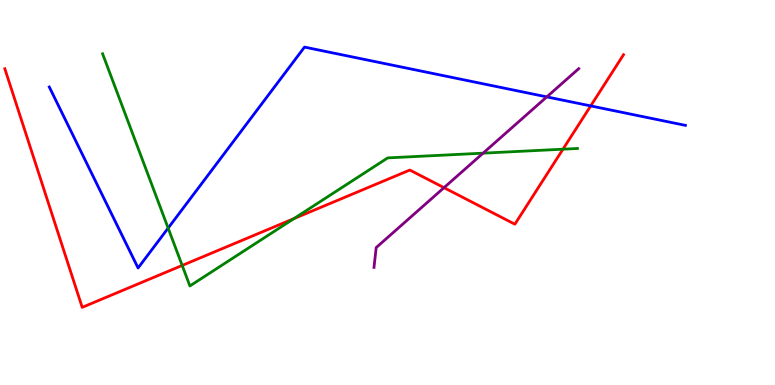[{'lines': ['blue', 'red'], 'intersections': [{'x': 7.62, 'y': 7.25}]}, {'lines': ['green', 'red'], 'intersections': [{'x': 2.35, 'y': 3.11}, {'x': 3.79, 'y': 4.32}, {'x': 7.26, 'y': 6.12}]}, {'lines': ['purple', 'red'], 'intersections': [{'x': 5.73, 'y': 5.13}]}, {'lines': ['blue', 'green'], 'intersections': [{'x': 2.17, 'y': 4.08}]}, {'lines': ['blue', 'purple'], 'intersections': [{'x': 7.06, 'y': 7.48}]}, {'lines': ['green', 'purple'], 'intersections': [{'x': 6.23, 'y': 6.02}]}]